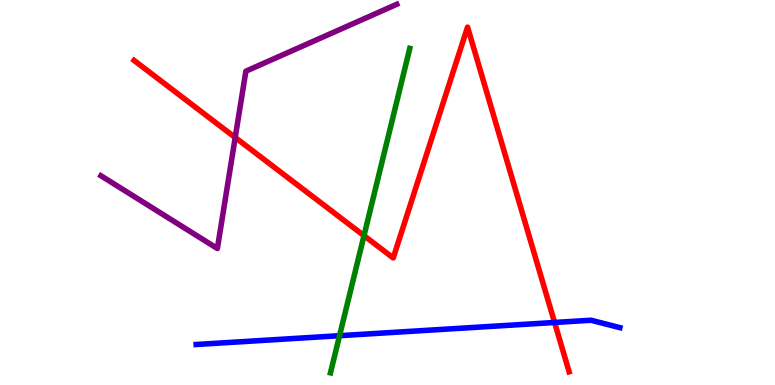[{'lines': ['blue', 'red'], 'intersections': [{'x': 7.16, 'y': 1.62}]}, {'lines': ['green', 'red'], 'intersections': [{'x': 4.7, 'y': 3.88}]}, {'lines': ['purple', 'red'], 'intersections': [{'x': 3.03, 'y': 6.43}]}, {'lines': ['blue', 'green'], 'intersections': [{'x': 4.38, 'y': 1.28}]}, {'lines': ['blue', 'purple'], 'intersections': []}, {'lines': ['green', 'purple'], 'intersections': []}]